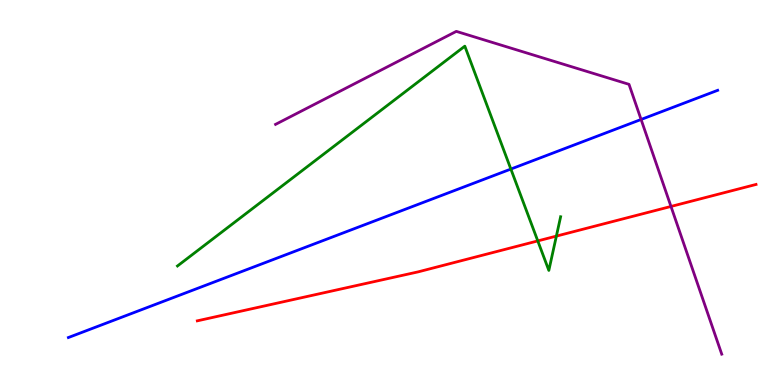[{'lines': ['blue', 'red'], 'intersections': []}, {'lines': ['green', 'red'], 'intersections': [{'x': 6.94, 'y': 3.74}, {'x': 7.18, 'y': 3.87}]}, {'lines': ['purple', 'red'], 'intersections': [{'x': 8.66, 'y': 4.64}]}, {'lines': ['blue', 'green'], 'intersections': [{'x': 6.59, 'y': 5.61}]}, {'lines': ['blue', 'purple'], 'intersections': [{'x': 8.27, 'y': 6.9}]}, {'lines': ['green', 'purple'], 'intersections': []}]